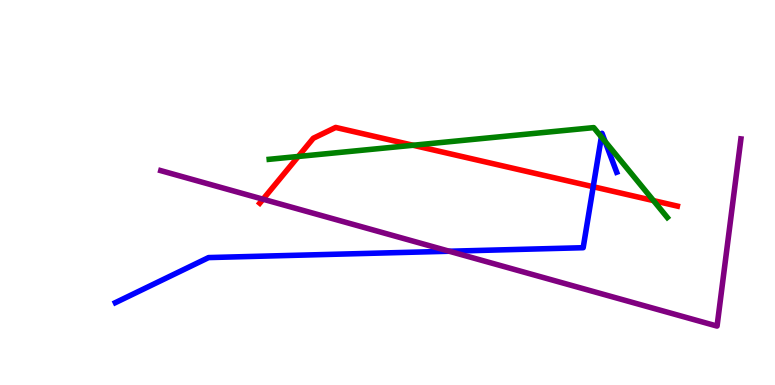[{'lines': ['blue', 'red'], 'intersections': [{'x': 7.65, 'y': 5.15}]}, {'lines': ['green', 'red'], 'intersections': [{'x': 3.85, 'y': 5.94}, {'x': 5.33, 'y': 6.23}, {'x': 8.43, 'y': 4.79}]}, {'lines': ['purple', 'red'], 'intersections': [{'x': 3.39, 'y': 4.83}]}, {'lines': ['blue', 'green'], 'intersections': [{'x': 7.76, 'y': 6.44}, {'x': 7.81, 'y': 6.33}]}, {'lines': ['blue', 'purple'], 'intersections': [{'x': 5.8, 'y': 3.47}]}, {'lines': ['green', 'purple'], 'intersections': []}]